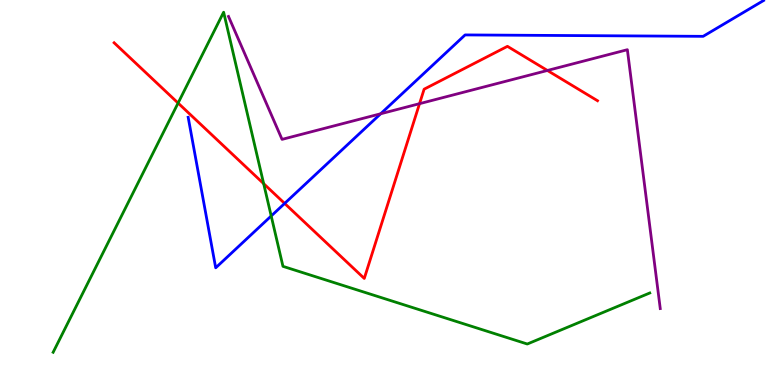[{'lines': ['blue', 'red'], 'intersections': [{'x': 3.67, 'y': 4.72}]}, {'lines': ['green', 'red'], 'intersections': [{'x': 2.3, 'y': 7.32}, {'x': 3.4, 'y': 5.23}]}, {'lines': ['purple', 'red'], 'intersections': [{'x': 5.41, 'y': 7.31}, {'x': 7.06, 'y': 8.17}]}, {'lines': ['blue', 'green'], 'intersections': [{'x': 3.5, 'y': 4.39}]}, {'lines': ['blue', 'purple'], 'intersections': [{'x': 4.91, 'y': 7.05}]}, {'lines': ['green', 'purple'], 'intersections': []}]